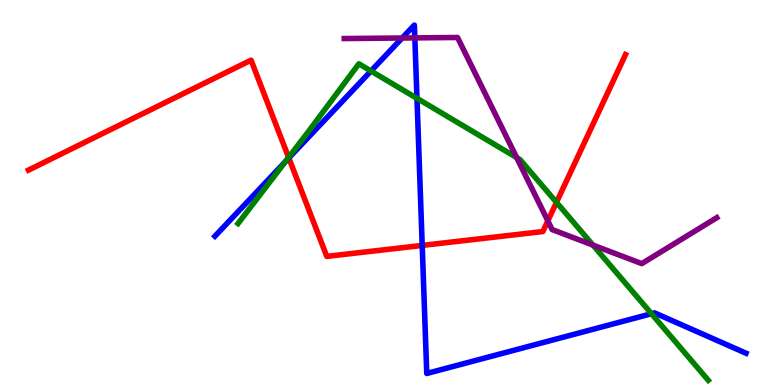[{'lines': ['blue', 'red'], 'intersections': [{'x': 3.73, 'y': 5.9}, {'x': 5.45, 'y': 3.63}]}, {'lines': ['green', 'red'], 'intersections': [{'x': 3.72, 'y': 5.91}, {'x': 7.18, 'y': 4.74}]}, {'lines': ['purple', 'red'], 'intersections': [{'x': 7.07, 'y': 4.26}]}, {'lines': ['blue', 'green'], 'intersections': [{'x': 3.68, 'y': 5.81}, {'x': 4.79, 'y': 8.16}, {'x': 5.38, 'y': 7.45}, {'x': 8.41, 'y': 1.85}]}, {'lines': ['blue', 'purple'], 'intersections': [{'x': 5.19, 'y': 9.01}, {'x': 5.35, 'y': 9.02}]}, {'lines': ['green', 'purple'], 'intersections': [{'x': 6.67, 'y': 5.91}, {'x': 7.65, 'y': 3.63}]}]